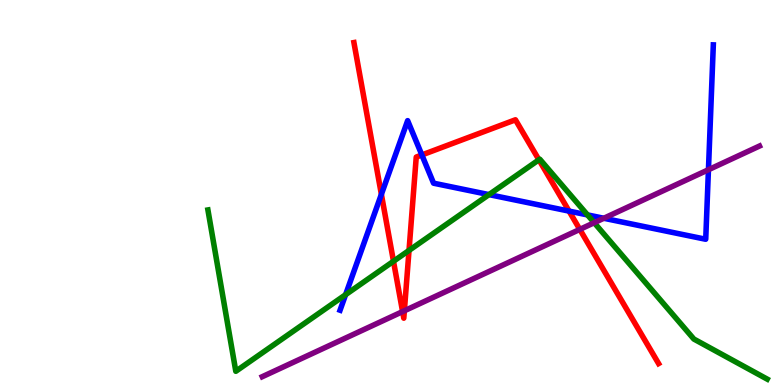[{'lines': ['blue', 'red'], 'intersections': [{'x': 4.92, 'y': 4.95}, {'x': 5.44, 'y': 5.98}, {'x': 7.34, 'y': 4.52}]}, {'lines': ['green', 'red'], 'intersections': [{'x': 5.08, 'y': 3.21}, {'x': 5.28, 'y': 3.5}, {'x': 6.95, 'y': 5.85}]}, {'lines': ['purple', 'red'], 'intersections': [{'x': 5.19, 'y': 1.91}, {'x': 5.22, 'y': 1.93}, {'x': 7.48, 'y': 4.04}]}, {'lines': ['blue', 'green'], 'intersections': [{'x': 4.46, 'y': 2.35}, {'x': 6.31, 'y': 4.95}, {'x': 7.58, 'y': 4.42}]}, {'lines': ['blue', 'purple'], 'intersections': [{'x': 7.79, 'y': 4.33}, {'x': 9.14, 'y': 5.59}]}, {'lines': ['green', 'purple'], 'intersections': [{'x': 7.67, 'y': 4.22}]}]